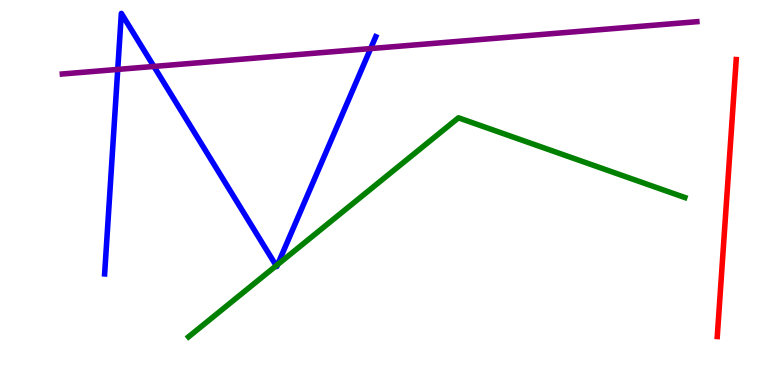[{'lines': ['blue', 'red'], 'intersections': []}, {'lines': ['green', 'red'], 'intersections': []}, {'lines': ['purple', 'red'], 'intersections': []}, {'lines': ['blue', 'green'], 'intersections': [{'x': 3.56, 'y': 3.1}, {'x': 3.58, 'y': 3.13}]}, {'lines': ['blue', 'purple'], 'intersections': [{'x': 1.52, 'y': 8.2}, {'x': 1.99, 'y': 8.27}, {'x': 4.78, 'y': 8.74}]}, {'lines': ['green', 'purple'], 'intersections': []}]